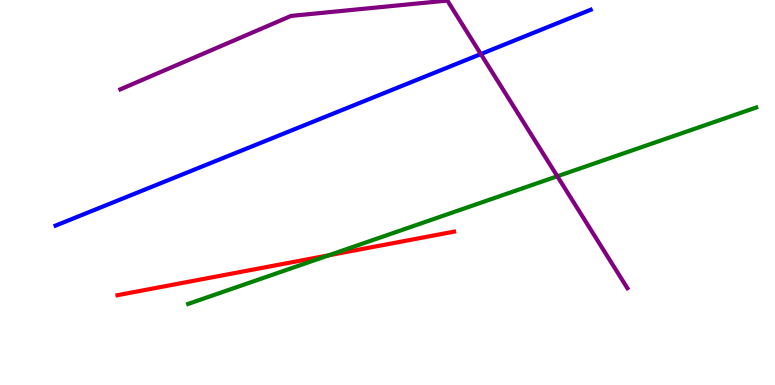[{'lines': ['blue', 'red'], 'intersections': []}, {'lines': ['green', 'red'], 'intersections': [{'x': 4.24, 'y': 3.37}]}, {'lines': ['purple', 'red'], 'intersections': []}, {'lines': ['blue', 'green'], 'intersections': []}, {'lines': ['blue', 'purple'], 'intersections': [{'x': 6.2, 'y': 8.6}]}, {'lines': ['green', 'purple'], 'intersections': [{'x': 7.19, 'y': 5.42}]}]